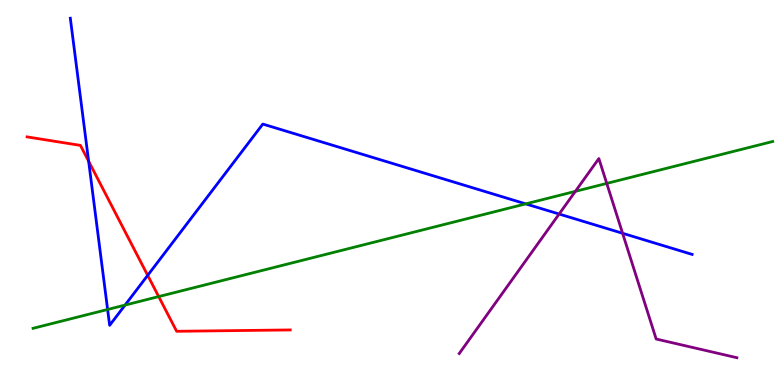[{'lines': ['blue', 'red'], 'intersections': [{'x': 1.14, 'y': 5.81}, {'x': 1.91, 'y': 2.85}]}, {'lines': ['green', 'red'], 'intersections': [{'x': 2.05, 'y': 2.3}]}, {'lines': ['purple', 'red'], 'intersections': []}, {'lines': ['blue', 'green'], 'intersections': [{'x': 1.39, 'y': 1.96}, {'x': 1.61, 'y': 2.08}, {'x': 6.78, 'y': 4.7}]}, {'lines': ['blue', 'purple'], 'intersections': [{'x': 7.21, 'y': 4.44}, {'x': 8.03, 'y': 3.94}]}, {'lines': ['green', 'purple'], 'intersections': [{'x': 7.42, 'y': 5.03}, {'x': 7.83, 'y': 5.24}]}]